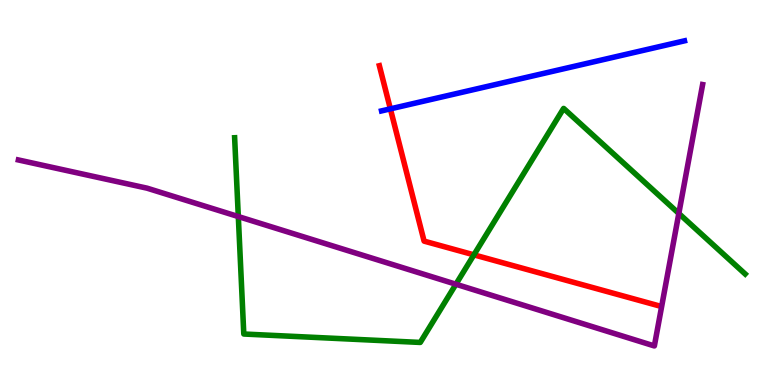[{'lines': ['blue', 'red'], 'intersections': [{'x': 5.04, 'y': 7.17}]}, {'lines': ['green', 'red'], 'intersections': [{'x': 6.12, 'y': 3.38}]}, {'lines': ['purple', 'red'], 'intersections': []}, {'lines': ['blue', 'green'], 'intersections': []}, {'lines': ['blue', 'purple'], 'intersections': []}, {'lines': ['green', 'purple'], 'intersections': [{'x': 3.07, 'y': 4.38}, {'x': 5.88, 'y': 2.62}, {'x': 8.76, 'y': 4.46}]}]